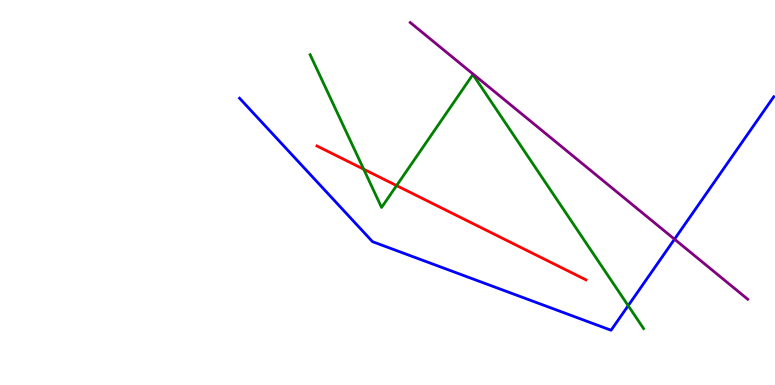[{'lines': ['blue', 'red'], 'intersections': []}, {'lines': ['green', 'red'], 'intersections': [{'x': 4.69, 'y': 5.6}, {'x': 5.12, 'y': 5.18}]}, {'lines': ['purple', 'red'], 'intersections': []}, {'lines': ['blue', 'green'], 'intersections': [{'x': 8.11, 'y': 2.06}]}, {'lines': ['blue', 'purple'], 'intersections': [{'x': 8.7, 'y': 3.79}]}, {'lines': ['green', 'purple'], 'intersections': []}]